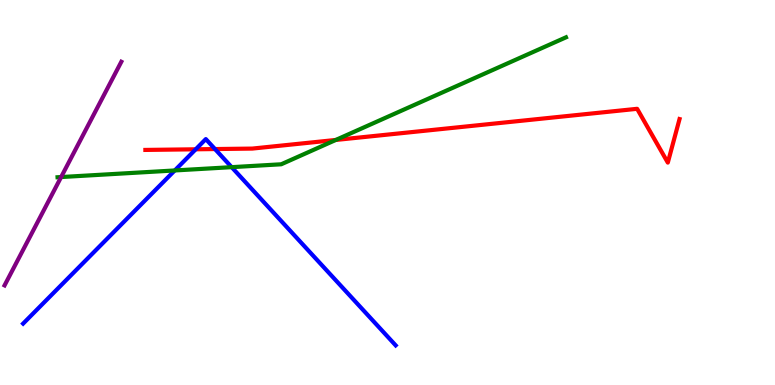[{'lines': ['blue', 'red'], 'intersections': [{'x': 2.53, 'y': 6.12}, {'x': 2.77, 'y': 6.13}]}, {'lines': ['green', 'red'], 'intersections': [{'x': 4.33, 'y': 6.36}]}, {'lines': ['purple', 'red'], 'intersections': []}, {'lines': ['blue', 'green'], 'intersections': [{'x': 2.25, 'y': 5.57}, {'x': 2.99, 'y': 5.66}]}, {'lines': ['blue', 'purple'], 'intersections': []}, {'lines': ['green', 'purple'], 'intersections': [{'x': 0.789, 'y': 5.4}]}]